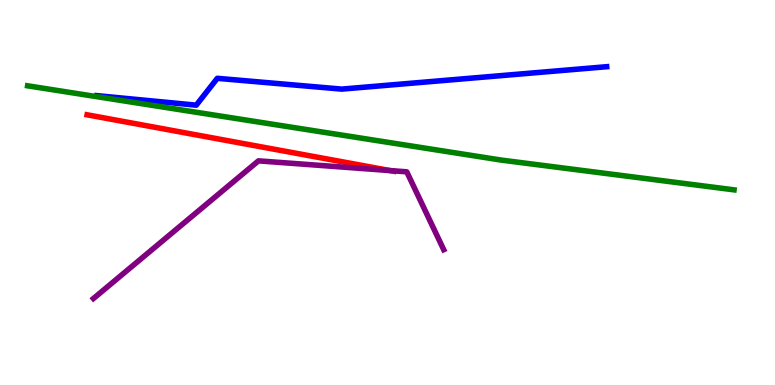[{'lines': ['blue', 'red'], 'intersections': []}, {'lines': ['green', 'red'], 'intersections': []}, {'lines': ['purple', 'red'], 'intersections': [{'x': 5.03, 'y': 5.57}]}, {'lines': ['blue', 'green'], 'intersections': []}, {'lines': ['blue', 'purple'], 'intersections': []}, {'lines': ['green', 'purple'], 'intersections': []}]